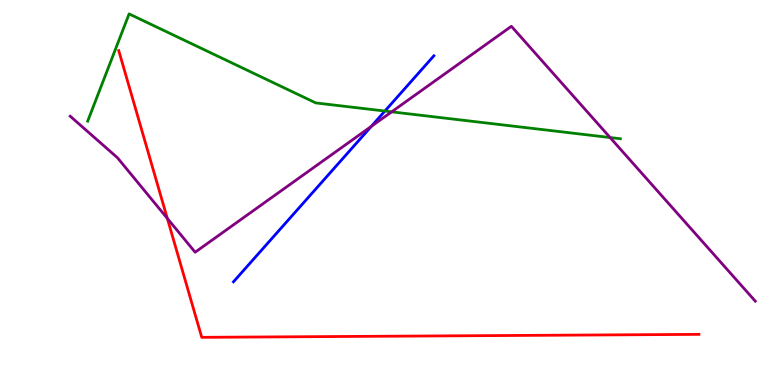[{'lines': ['blue', 'red'], 'intersections': []}, {'lines': ['green', 'red'], 'intersections': []}, {'lines': ['purple', 'red'], 'intersections': [{'x': 2.16, 'y': 4.33}]}, {'lines': ['blue', 'green'], 'intersections': [{'x': 4.97, 'y': 7.12}]}, {'lines': ['blue', 'purple'], 'intersections': [{'x': 4.79, 'y': 6.72}]}, {'lines': ['green', 'purple'], 'intersections': [{'x': 5.05, 'y': 7.09}, {'x': 7.87, 'y': 6.43}]}]